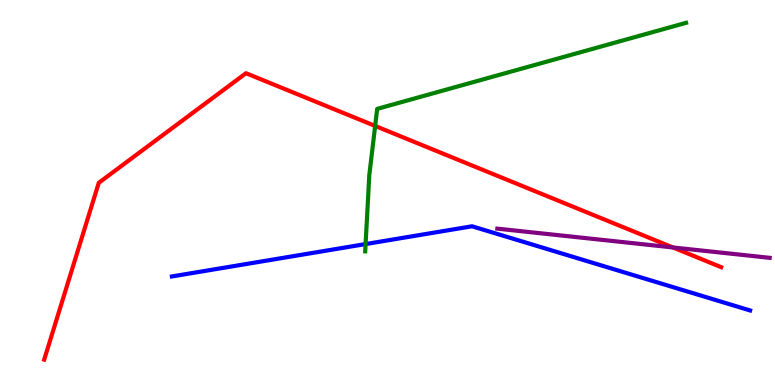[{'lines': ['blue', 'red'], 'intersections': []}, {'lines': ['green', 'red'], 'intersections': [{'x': 4.84, 'y': 6.73}]}, {'lines': ['purple', 'red'], 'intersections': [{'x': 8.68, 'y': 3.57}]}, {'lines': ['blue', 'green'], 'intersections': [{'x': 4.72, 'y': 3.66}]}, {'lines': ['blue', 'purple'], 'intersections': []}, {'lines': ['green', 'purple'], 'intersections': []}]